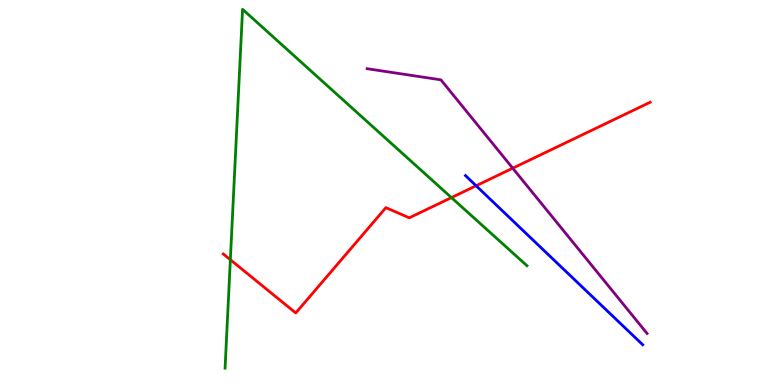[{'lines': ['blue', 'red'], 'intersections': [{'x': 6.14, 'y': 5.18}]}, {'lines': ['green', 'red'], 'intersections': [{'x': 2.97, 'y': 3.25}, {'x': 5.82, 'y': 4.87}]}, {'lines': ['purple', 'red'], 'intersections': [{'x': 6.62, 'y': 5.63}]}, {'lines': ['blue', 'green'], 'intersections': []}, {'lines': ['blue', 'purple'], 'intersections': []}, {'lines': ['green', 'purple'], 'intersections': []}]